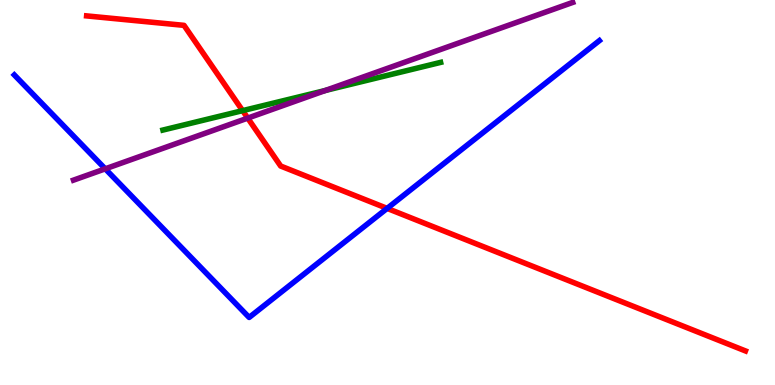[{'lines': ['blue', 'red'], 'intersections': [{'x': 5.0, 'y': 4.59}]}, {'lines': ['green', 'red'], 'intersections': [{'x': 3.13, 'y': 7.13}]}, {'lines': ['purple', 'red'], 'intersections': [{'x': 3.2, 'y': 6.93}]}, {'lines': ['blue', 'green'], 'intersections': []}, {'lines': ['blue', 'purple'], 'intersections': [{'x': 1.36, 'y': 5.61}]}, {'lines': ['green', 'purple'], 'intersections': [{'x': 4.2, 'y': 7.65}]}]